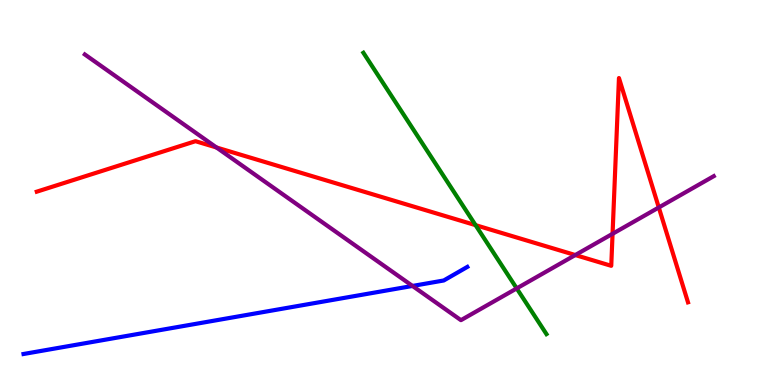[{'lines': ['blue', 'red'], 'intersections': []}, {'lines': ['green', 'red'], 'intersections': [{'x': 6.14, 'y': 4.15}]}, {'lines': ['purple', 'red'], 'intersections': [{'x': 2.79, 'y': 6.17}, {'x': 7.42, 'y': 3.38}, {'x': 7.9, 'y': 3.93}, {'x': 8.5, 'y': 4.61}]}, {'lines': ['blue', 'green'], 'intersections': []}, {'lines': ['blue', 'purple'], 'intersections': [{'x': 5.32, 'y': 2.57}]}, {'lines': ['green', 'purple'], 'intersections': [{'x': 6.67, 'y': 2.51}]}]